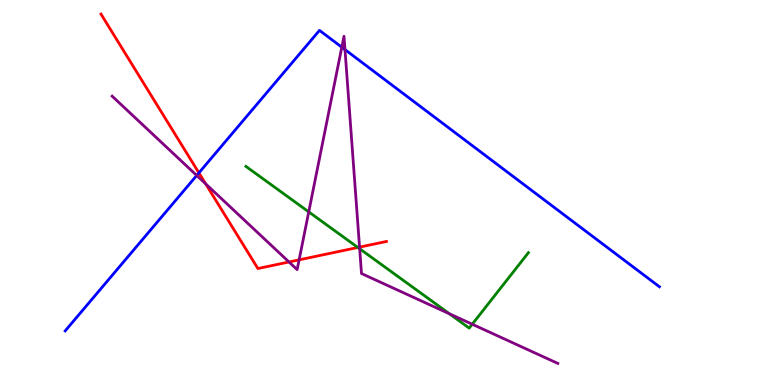[{'lines': ['blue', 'red'], 'intersections': [{'x': 2.57, 'y': 5.51}]}, {'lines': ['green', 'red'], 'intersections': [{'x': 4.62, 'y': 3.57}]}, {'lines': ['purple', 'red'], 'intersections': [{'x': 2.65, 'y': 5.22}, {'x': 3.73, 'y': 3.2}, {'x': 3.86, 'y': 3.25}, {'x': 4.64, 'y': 3.58}]}, {'lines': ['blue', 'green'], 'intersections': []}, {'lines': ['blue', 'purple'], 'intersections': [{'x': 2.54, 'y': 5.44}, {'x': 4.41, 'y': 8.77}, {'x': 4.45, 'y': 8.71}]}, {'lines': ['green', 'purple'], 'intersections': [{'x': 3.98, 'y': 4.5}, {'x': 4.64, 'y': 3.54}, {'x': 5.8, 'y': 1.85}, {'x': 6.09, 'y': 1.58}]}]